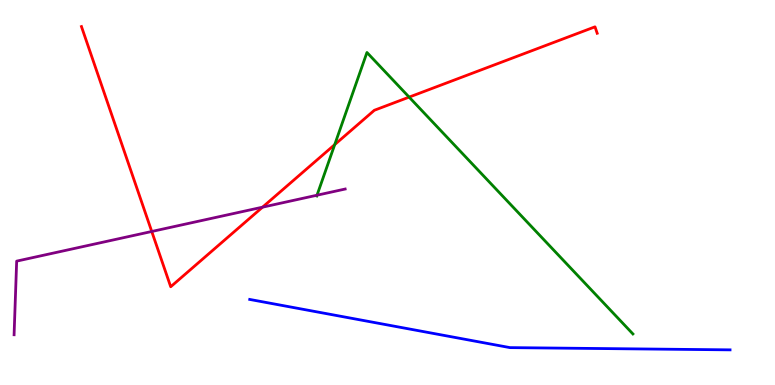[{'lines': ['blue', 'red'], 'intersections': []}, {'lines': ['green', 'red'], 'intersections': [{'x': 4.32, 'y': 6.24}, {'x': 5.28, 'y': 7.48}]}, {'lines': ['purple', 'red'], 'intersections': [{'x': 1.96, 'y': 3.99}, {'x': 3.39, 'y': 4.62}]}, {'lines': ['blue', 'green'], 'intersections': []}, {'lines': ['blue', 'purple'], 'intersections': []}, {'lines': ['green', 'purple'], 'intersections': [{'x': 4.09, 'y': 4.93}]}]